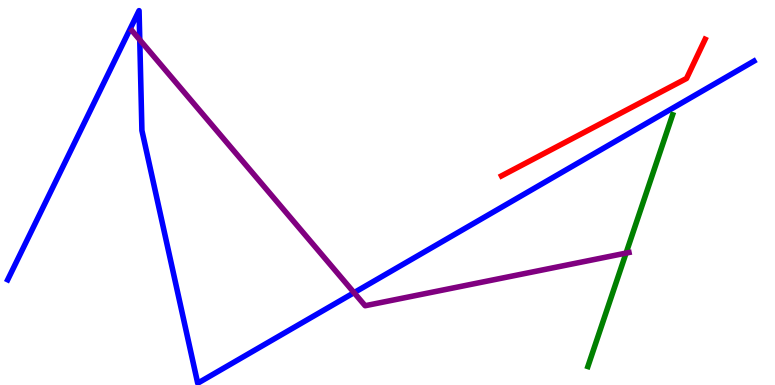[{'lines': ['blue', 'red'], 'intersections': []}, {'lines': ['green', 'red'], 'intersections': []}, {'lines': ['purple', 'red'], 'intersections': []}, {'lines': ['blue', 'green'], 'intersections': []}, {'lines': ['blue', 'purple'], 'intersections': [{'x': 1.8, 'y': 8.97}, {'x': 4.57, 'y': 2.4}]}, {'lines': ['green', 'purple'], 'intersections': [{'x': 8.08, 'y': 3.43}]}]